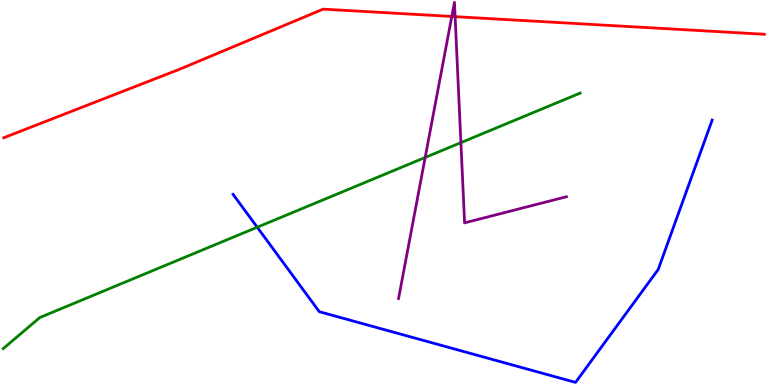[{'lines': ['blue', 'red'], 'intersections': []}, {'lines': ['green', 'red'], 'intersections': []}, {'lines': ['purple', 'red'], 'intersections': [{'x': 5.83, 'y': 9.57}, {'x': 5.87, 'y': 9.57}]}, {'lines': ['blue', 'green'], 'intersections': [{'x': 3.32, 'y': 4.1}]}, {'lines': ['blue', 'purple'], 'intersections': []}, {'lines': ['green', 'purple'], 'intersections': [{'x': 5.49, 'y': 5.91}, {'x': 5.95, 'y': 6.3}]}]